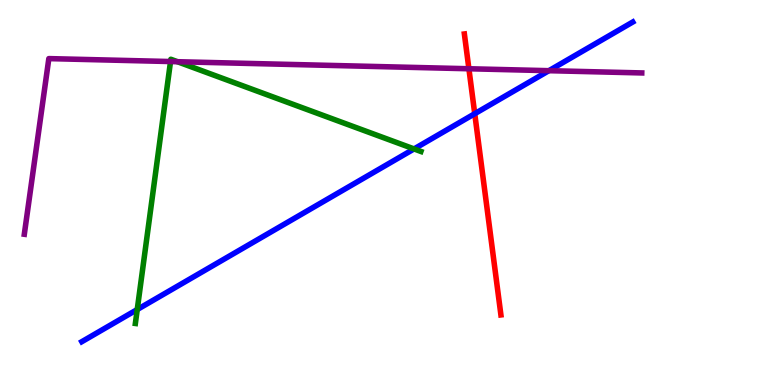[{'lines': ['blue', 'red'], 'intersections': [{'x': 6.13, 'y': 7.05}]}, {'lines': ['green', 'red'], 'intersections': []}, {'lines': ['purple', 'red'], 'intersections': [{'x': 6.05, 'y': 8.21}]}, {'lines': ['blue', 'green'], 'intersections': [{'x': 1.77, 'y': 1.96}, {'x': 5.34, 'y': 6.13}]}, {'lines': ['blue', 'purple'], 'intersections': [{'x': 7.08, 'y': 8.16}]}, {'lines': ['green', 'purple'], 'intersections': [{'x': 2.2, 'y': 8.4}, {'x': 2.29, 'y': 8.4}]}]